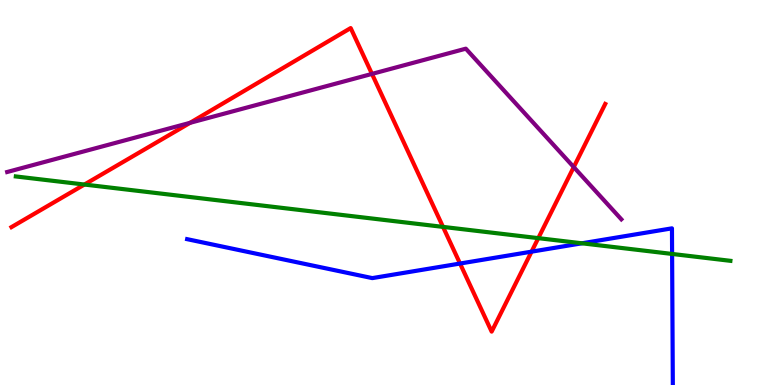[{'lines': ['blue', 'red'], 'intersections': [{'x': 5.94, 'y': 3.15}, {'x': 6.86, 'y': 3.46}]}, {'lines': ['green', 'red'], 'intersections': [{'x': 1.09, 'y': 5.21}, {'x': 5.72, 'y': 4.11}, {'x': 6.95, 'y': 3.81}]}, {'lines': ['purple', 'red'], 'intersections': [{'x': 2.45, 'y': 6.81}, {'x': 4.8, 'y': 8.08}, {'x': 7.4, 'y': 5.66}]}, {'lines': ['blue', 'green'], 'intersections': [{'x': 7.51, 'y': 3.68}, {'x': 8.67, 'y': 3.4}]}, {'lines': ['blue', 'purple'], 'intersections': []}, {'lines': ['green', 'purple'], 'intersections': []}]